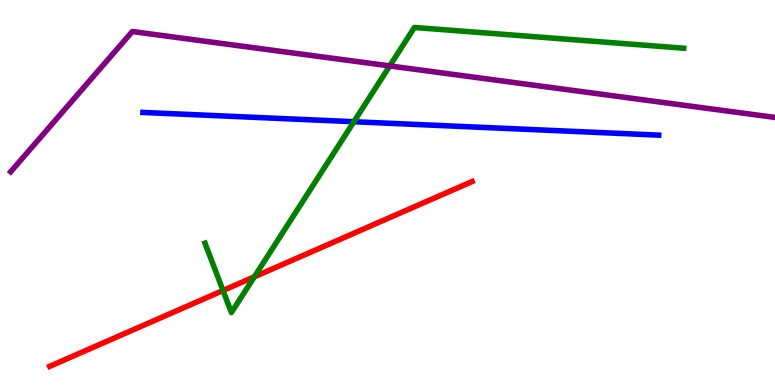[{'lines': ['blue', 'red'], 'intersections': []}, {'lines': ['green', 'red'], 'intersections': [{'x': 2.88, 'y': 2.45}, {'x': 3.28, 'y': 2.81}]}, {'lines': ['purple', 'red'], 'intersections': []}, {'lines': ['blue', 'green'], 'intersections': [{'x': 4.57, 'y': 6.84}]}, {'lines': ['blue', 'purple'], 'intersections': []}, {'lines': ['green', 'purple'], 'intersections': [{'x': 5.03, 'y': 8.29}]}]